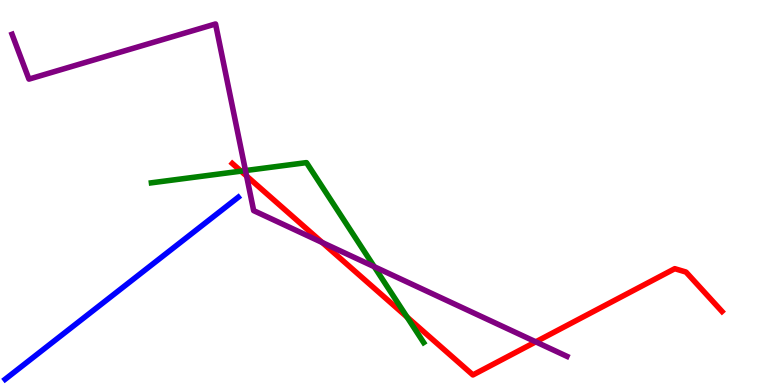[{'lines': ['blue', 'red'], 'intersections': []}, {'lines': ['green', 'red'], 'intersections': [{'x': 3.11, 'y': 5.55}, {'x': 5.25, 'y': 1.77}]}, {'lines': ['purple', 'red'], 'intersections': [{'x': 3.18, 'y': 5.43}, {'x': 4.16, 'y': 3.7}, {'x': 6.91, 'y': 1.12}]}, {'lines': ['blue', 'green'], 'intersections': []}, {'lines': ['blue', 'purple'], 'intersections': []}, {'lines': ['green', 'purple'], 'intersections': [{'x': 3.17, 'y': 5.57}, {'x': 4.83, 'y': 3.07}]}]